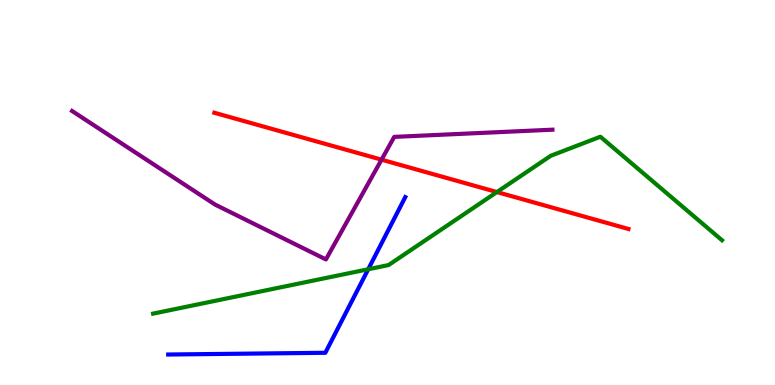[{'lines': ['blue', 'red'], 'intersections': []}, {'lines': ['green', 'red'], 'intersections': [{'x': 6.41, 'y': 5.01}]}, {'lines': ['purple', 'red'], 'intersections': [{'x': 4.92, 'y': 5.85}]}, {'lines': ['blue', 'green'], 'intersections': [{'x': 4.75, 'y': 3.01}]}, {'lines': ['blue', 'purple'], 'intersections': []}, {'lines': ['green', 'purple'], 'intersections': []}]